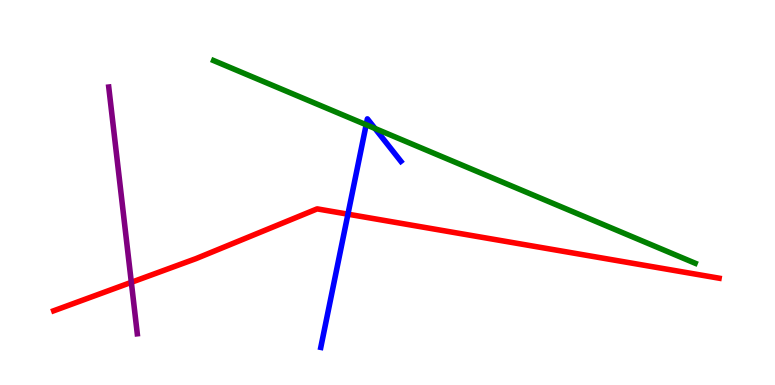[{'lines': ['blue', 'red'], 'intersections': [{'x': 4.49, 'y': 4.44}]}, {'lines': ['green', 'red'], 'intersections': []}, {'lines': ['purple', 'red'], 'intersections': [{'x': 1.69, 'y': 2.67}]}, {'lines': ['blue', 'green'], 'intersections': [{'x': 4.72, 'y': 6.76}, {'x': 4.84, 'y': 6.66}]}, {'lines': ['blue', 'purple'], 'intersections': []}, {'lines': ['green', 'purple'], 'intersections': []}]